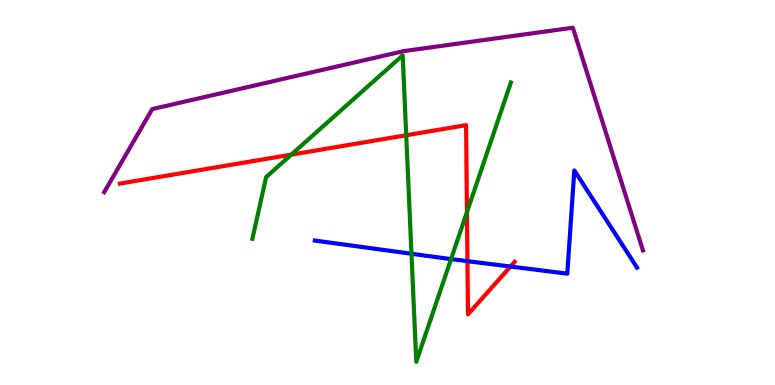[{'lines': ['blue', 'red'], 'intersections': [{'x': 6.03, 'y': 3.22}, {'x': 6.59, 'y': 3.08}]}, {'lines': ['green', 'red'], 'intersections': [{'x': 3.76, 'y': 5.98}, {'x': 5.24, 'y': 6.49}, {'x': 6.03, 'y': 4.49}]}, {'lines': ['purple', 'red'], 'intersections': []}, {'lines': ['blue', 'green'], 'intersections': [{'x': 5.31, 'y': 3.41}, {'x': 5.82, 'y': 3.27}]}, {'lines': ['blue', 'purple'], 'intersections': []}, {'lines': ['green', 'purple'], 'intersections': []}]